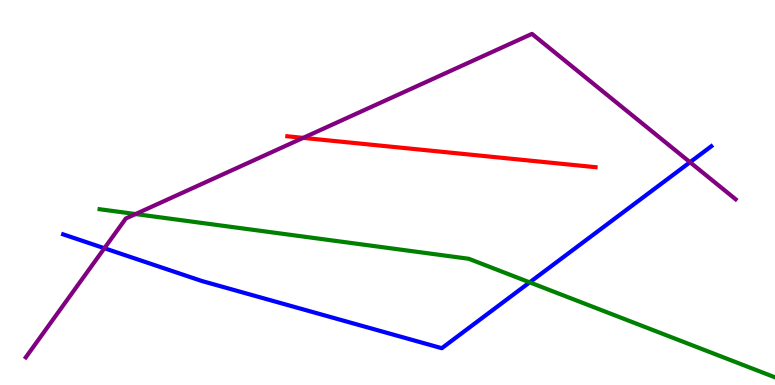[{'lines': ['blue', 'red'], 'intersections': []}, {'lines': ['green', 'red'], 'intersections': []}, {'lines': ['purple', 'red'], 'intersections': [{'x': 3.91, 'y': 6.42}]}, {'lines': ['blue', 'green'], 'intersections': [{'x': 6.83, 'y': 2.67}]}, {'lines': ['blue', 'purple'], 'intersections': [{'x': 1.35, 'y': 3.55}, {'x': 8.9, 'y': 5.79}]}, {'lines': ['green', 'purple'], 'intersections': [{'x': 1.75, 'y': 4.44}]}]